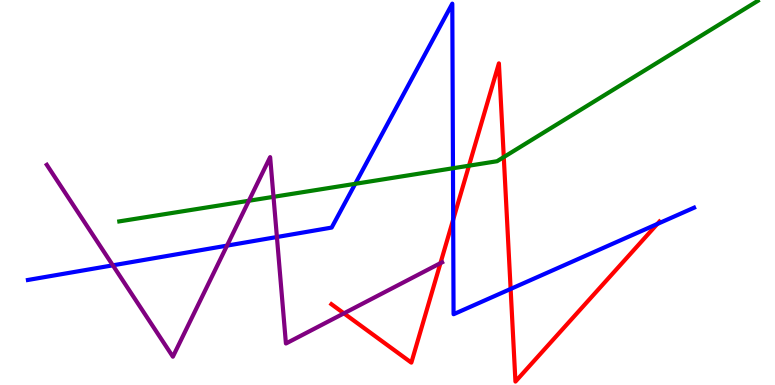[{'lines': ['blue', 'red'], 'intersections': [{'x': 5.85, 'y': 4.29}, {'x': 6.59, 'y': 2.49}, {'x': 8.48, 'y': 4.18}]}, {'lines': ['green', 'red'], 'intersections': [{'x': 6.05, 'y': 5.7}, {'x': 6.5, 'y': 5.92}]}, {'lines': ['purple', 'red'], 'intersections': [{'x': 4.44, 'y': 1.86}, {'x': 5.68, 'y': 3.17}]}, {'lines': ['blue', 'green'], 'intersections': [{'x': 4.58, 'y': 5.23}, {'x': 5.84, 'y': 5.63}]}, {'lines': ['blue', 'purple'], 'intersections': [{'x': 1.46, 'y': 3.11}, {'x': 2.93, 'y': 3.62}, {'x': 3.57, 'y': 3.84}]}, {'lines': ['green', 'purple'], 'intersections': [{'x': 3.21, 'y': 4.79}, {'x': 3.53, 'y': 4.89}]}]